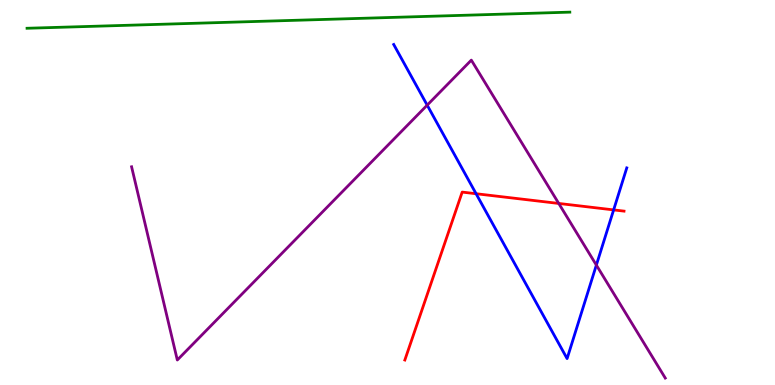[{'lines': ['blue', 'red'], 'intersections': [{'x': 6.14, 'y': 4.97}, {'x': 7.92, 'y': 4.55}]}, {'lines': ['green', 'red'], 'intersections': []}, {'lines': ['purple', 'red'], 'intersections': [{'x': 7.21, 'y': 4.72}]}, {'lines': ['blue', 'green'], 'intersections': []}, {'lines': ['blue', 'purple'], 'intersections': [{'x': 5.51, 'y': 7.27}, {'x': 7.69, 'y': 3.11}]}, {'lines': ['green', 'purple'], 'intersections': []}]